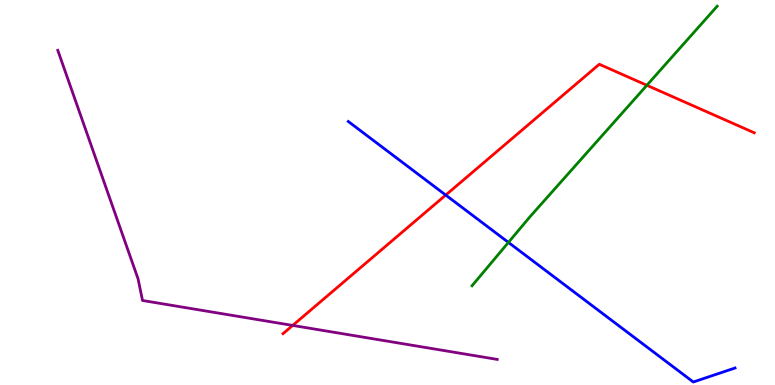[{'lines': ['blue', 'red'], 'intersections': [{'x': 5.75, 'y': 4.93}]}, {'lines': ['green', 'red'], 'intersections': [{'x': 8.35, 'y': 7.78}]}, {'lines': ['purple', 'red'], 'intersections': [{'x': 3.78, 'y': 1.55}]}, {'lines': ['blue', 'green'], 'intersections': [{'x': 6.56, 'y': 3.7}]}, {'lines': ['blue', 'purple'], 'intersections': []}, {'lines': ['green', 'purple'], 'intersections': []}]